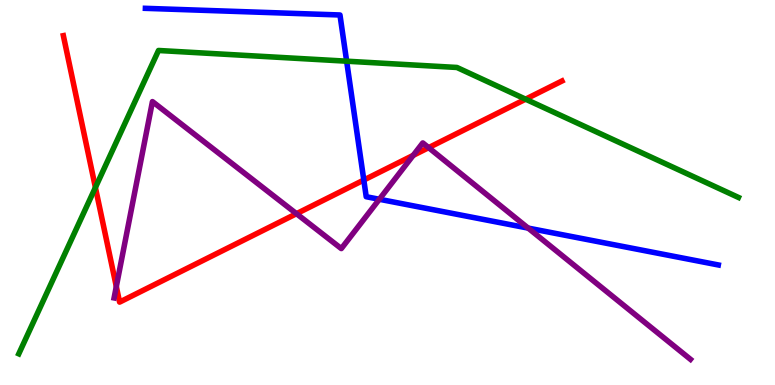[{'lines': ['blue', 'red'], 'intersections': [{'x': 4.69, 'y': 5.32}]}, {'lines': ['green', 'red'], 'intersections': [{'x': 1.23, 'y': 5.13}, {'x': 6.78, 'y': 7.42}]}, {'lines': ['purple', 'red'], 'intersections': [{'x': 1.5, 'y': 2.56}, {'x': 3.83, 'y': 4.45}, {'x': 5.33, 'y': 5.96}, {'x': 5.53, 'y': 6.17}]}, {'lines': ['blue', 'green'], 'intersections': [{'x': 4.47, 'y': 8.41}]}, {'lines': ['blue', 'purple'], 'intersections': [{'x': 4.89, 'y': 4.82}, {'x': 6.82, 'y': 4.08}]}, {'lines': ['green', 'purple'], 'intersections': []}]